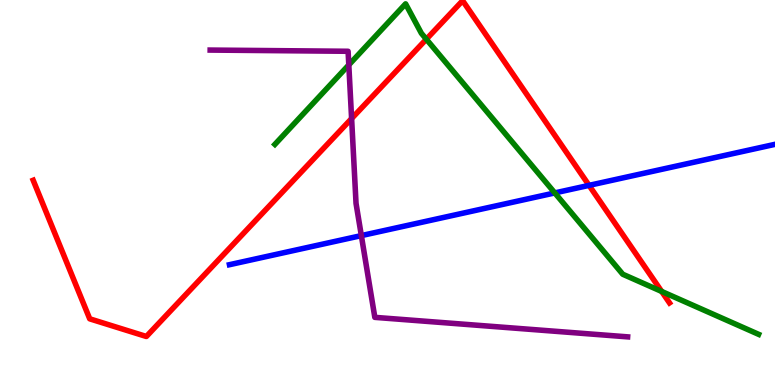[{'lines': ['blue', 'red'], 'intersections': [{'x': 7.6, 'y': 5.19}]}, {'lines': ['green', 'red'], 'intersections': [{'x': 5.5, 'y': 8.98}, {'x': 8.54, 'y': 2.43}]}, {'lines': ['purple', 'red'], 'intersections': [{'x': 4.54, 'y': 6.92}]}, {'lines': ['blue', 'green'], 'intersections': [{'x': 7.16, 'y': 4.99}]}, {'lines': ['blue', 'purple'], 'intersections': [{'x': 4.66, 'y': 3.88}]}, {'lines': ['green', 'purple'], 'intersections': [{'x': 4.5, 'y': 8.31}]}]